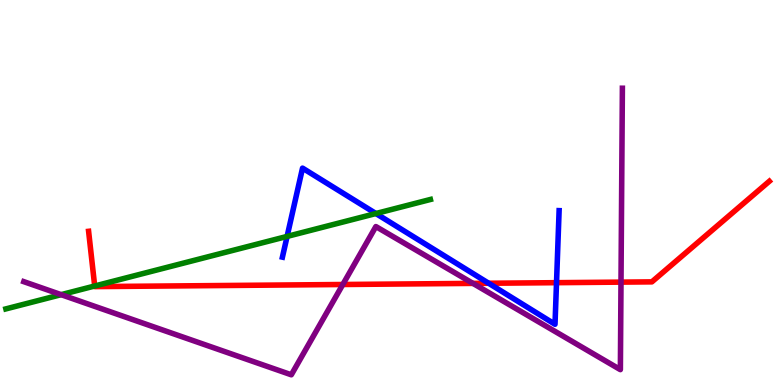[{'lines': ['blue', 'red'], 'intersections': [{'x': 6.31, 'y': 2.64}, {'x': 7.18, 'y': 2.66}]}, {'lines': ['green', 'red'], 'intersections': [{'x': 1.22, 'y': 2.57}]}, {'lines': ['purple', 'red'], 'intersections': [{'x': 4.42, 'y': 2.61}, {'x': 6.1, 'y': 2.64}, {'x': 8.01, 'y': 2.67}]}, {'lines': ['blue', 'green'], 'intersections': [{'x': 3.7, 'y': 3.86}, {'x': 4.85, 'y': 4.45}]}, {'lines': ['blue', 'purple'], 'intersections': []}, {'lines': ['green', 'purple'], 'intersections': [{'x': 0.789, 'y': 2.35}]}]